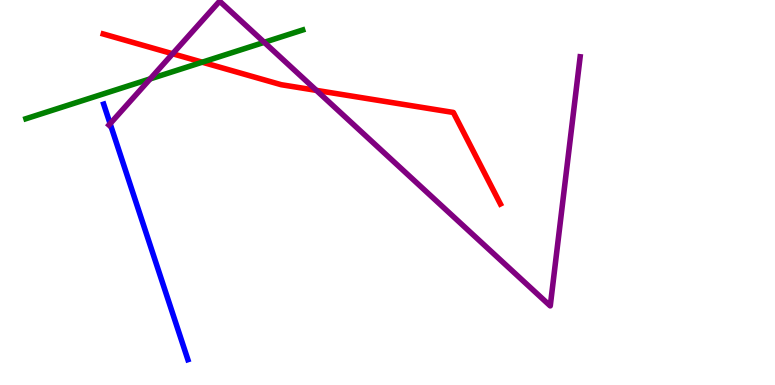[{'lines': ['blue', 'red'], 'intersections': []}, {'lines': ['green', 'red'], 'intersections': [{'x': 2.61, 'y': 8.38}]}, {'lines': ['purple', 'red'], 'intersections': [{'x': 2.23, 'y': 8.6}, {'x': 4.08, 'y': 7.65}]}, {'lines': ['blue', 'green'], 'intersections': []}, {'lines': ['blue', 'purple'], 'intersections': [{'x': 1.42, 'y': 6.79}]}, {'lines': ['green', 'purple'], 'intersections': [{'x': 1.94, 'y': 7.95}, {'x': 3.41, 'y': 8.9}]}]